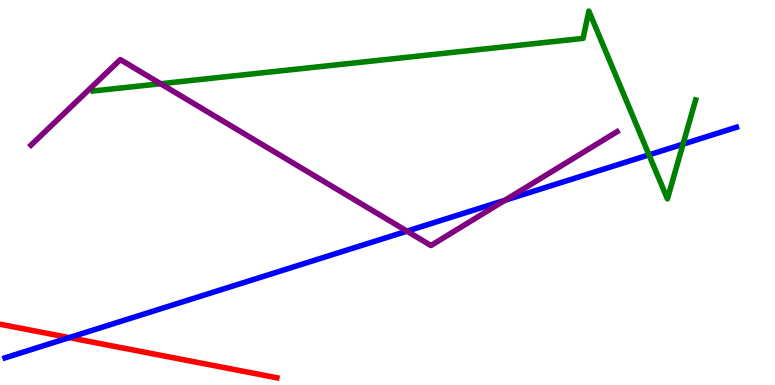[{'lines': ['blue', 'red'], 'intersections': [{'x': 0.893, 'y': 1.23}]}, {'lines': ['green', 'red'], 'intersections': []}, {'lines': ['purple', 'red'], 'intersections': []}, {'lines': ['blue', 'green'], 'intersections': [{'x': 8.37, 'y': 5.98}, {'x': 8.81, 'y': 6.26}]}, {'lines': ['blue', 'purple'], 'intersections': [{'x': 5.25, 'y': 4.0}, {'x': 6.51, 'y': 4.8}]}, {'lines': ['green', 'purple'], 'intersections': [{'x': 2.07, 'y': 7.82}]}]